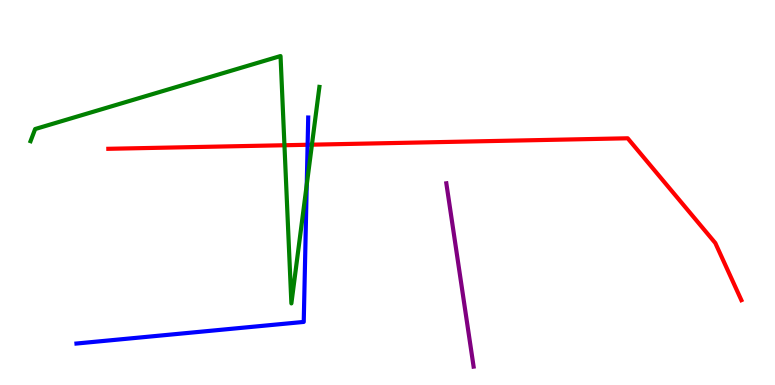[{'lines': ['blue', 'red'], 'intersections': [{'x': 3.97, 'y': 6.24}]}, {'lines': ['green', 'red'], 'intersections': [{'x': 3.67, 'y': 6.23}, {'x': 4.02, 'y': 6.24}]}, {'lines': ['purple', 'red'], 'intersections': []}, {'lines': ['blue', 'green'], 'intersections': [{'x': 3.96, 'y': 5.2}]}, {'lines': ['blue', 'purple'], 'intersections': []}, {'lines': ['green', 'purple'], 'intersections': []}]